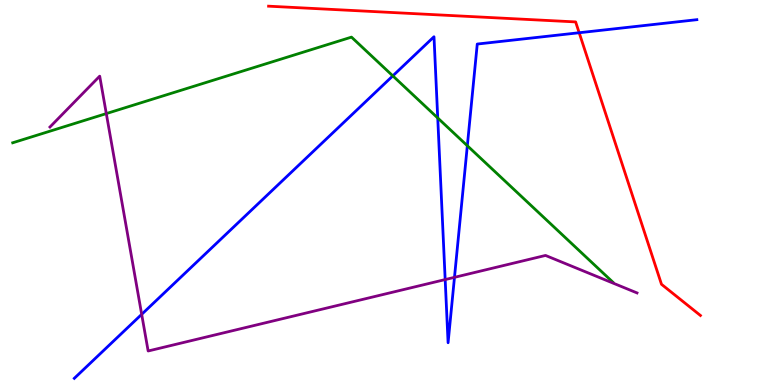[{'lines': ['blue', 'red'], 'intersections': [{'x': 7.47, 'y': 9.15}]}, {'lines': ['green', 'red'], 'intersections': []}, {'lines': ['purple', 'red'], 'intersections': []}, {'lines': ['blue', 'green'], 'intersections': [{'x': 5.07, 'y': 8.03}, {'x': 5.65, 'y': 6.94}, {'x': 6.03, 'y': 6.21}]}, {'lines': ['blue', 'purple'], 'intersections': [{'x': 1.83, 'y': 1.84}, {'x': 5.74, 'y': 2.74}, {'x': 5.86, 'y': 2.8}]}, {'lines': ['green', 'purple'], 'intersections': [{'x': 1.37, 'y': 7.05}]}]